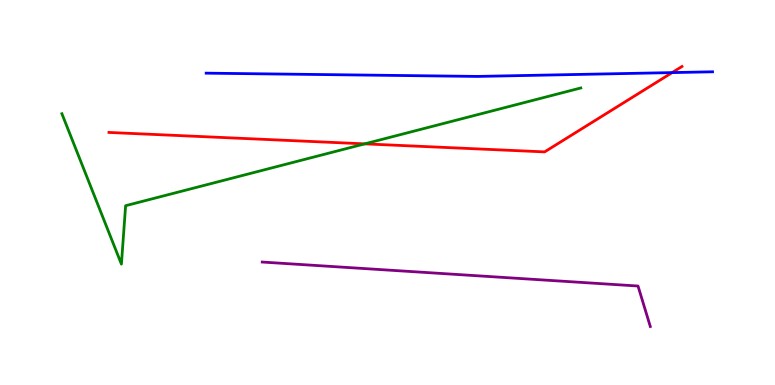[{'lines': ['blue', 'red'], 'intersections': [{'x': 8.67, 'y': 8.11}]}, {'lines': ['green', 'red'], 'intersections': [{'x': 4.71, 'y': 6.26}]}, {'lines': ['purple', 'red'], 'intersections': []}, {'lines': ['blue', 'green'], 'intersections': []}, {'lines': ['blue', 'purple'], 'intersections': []}, {'lines': ['green', 'purple'], 'intersections': []}]